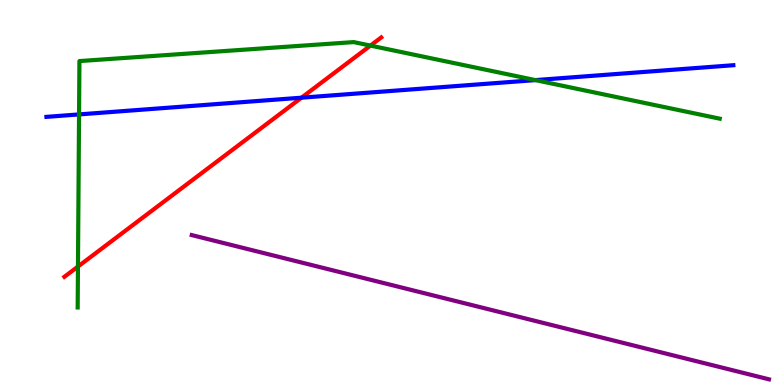[{'lines': ['blue', 'red'], 'intersections': [{'x': 3.89, 'y': 7.46}]}, {'lines': ['green', 'red'], 'intersections': [{'x': 1.01, 'y': 3.08}, {'x': 4.78, 'y': 8.82}]}, {'lines': ['purple', 'red'], 'intersections': []}, {'lines': ['blue', 'green'], 'intersections': [{'x': 1.02, 'y': 7.03}, {'x': 6.91, 'y': 7.92}]}, {'lines': ['blue', 'purple'], 'intersections': []}, {'lines': ['green', 'purple'], 'intersections': []}]